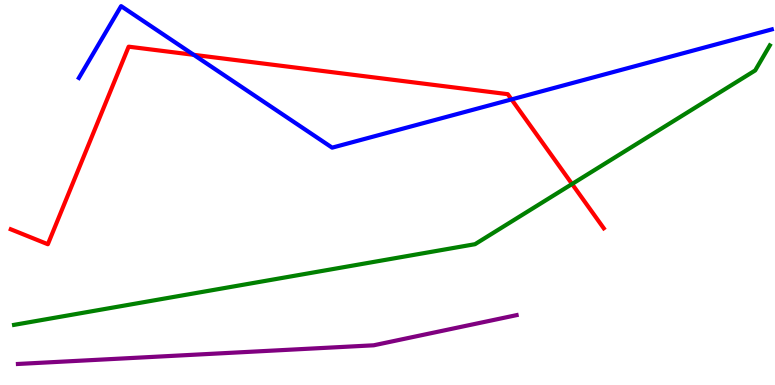[{'lines': ['blue', 'red'], 'intersections': [{'x': 2.5, 'y': 8.58}, {'x': 6.6, 'y': 7.42}]}, {'lines': ['green', 'red'], 'intersections': [{'x': 7.38, 'y': 5.22}]}, {'lines': ['purple', 'red'], 'intersections': []}, {'lines': ['blue', 'green'], 'intersections': []}, {'lines': ['blue', 'purple'], 'intersections': []}, {'lines': ['green', 'purple'], 'intersections': []}]